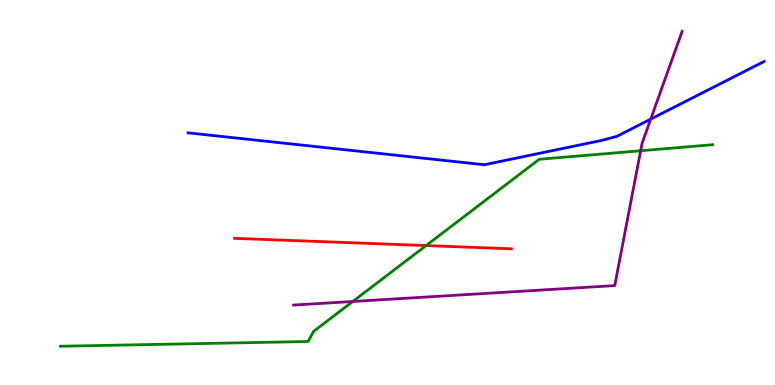[{'lines': ['blue', 'red'], 'intersections': []}, {'lines': ['green', 'red'], 'intersections': [{'x': 5.5, 'y': 3.62}]}, {'lines': ['purple', 'red'], 'intersections': []}, {'lines': ['blue', 'green'], 'intersections': []}, {'lines': ['blue', 'purple'], 'intersections': [{'x': 8.4, 'y': 6.91}]}, {'lines': ['green', 'purple'], 'intersections': [{'x': 4.55, 'y': 2.17}, {'x': 8.27, 'y': 6.08}]}]